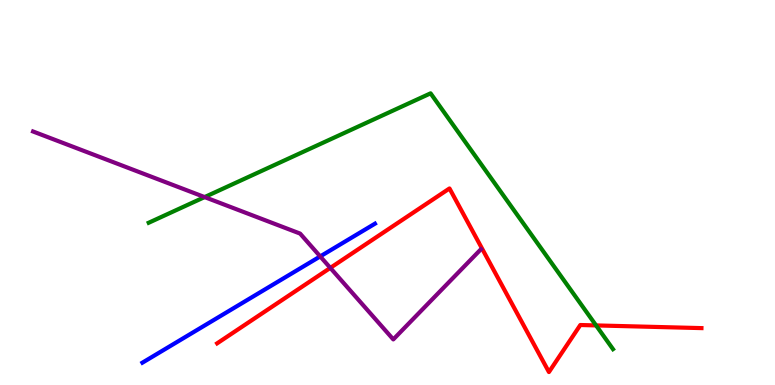[{'lines': ['blue', 'red'], 'intersections': []}, {'lines': ['green', 'red'], 'intersections': [{'x': 7.69, 'y': 1.55}]}, {'lines': ['purple', 'red'], 'intersections': [{'x': 4.26, 'y': 3.04}]}, {'lines': ['blue', 'green'], 'intersections': []}, {'lines': ['blue', 'purple'], 'intersections': [{'x': 4.13, 'y': 3.34}]}, {'lines': ['green', 'purple'], 'intersections': [{'x': 2.64, 'y': 4.88}]}]